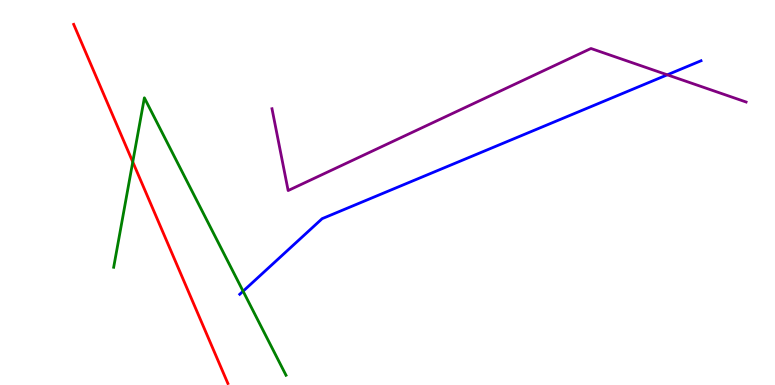[{'lines': ['blue', 'red'], 'intersections': []}, {'lines': ['green', 'red'], 'intersections': [{'x': 1.71, 'y': 5.79}]}, {'lines': ['purple', 'red'], 'intersections': []}, {'lines': ['blue', 'green'], 'intersections': [{'x': 3.14, 'y': 2.44}]}, {'lines': ['blue', 'purple'], 'intersections': [{'x': 8.61, 'y': 8.06}]}, {'lines': ['green', 'purple'], 'intersections': []}]